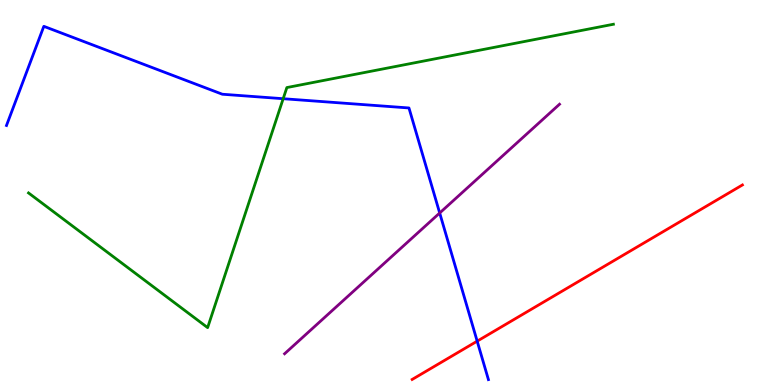[{'lines': ['blue', 'red'], 'intersections': [{'x': 6.16, 'y': 1.14}]}, {'lines': ['green', 'red'], 'intersections': []}, {'lines': ['purple', 'red'], 'intersections': []}, {'lines': ['blue', 'green'], 'intersections': [{'x': 3.65, 'y': 7.44}]}, {'lines': ['blue', 'purple'], 'intersections': [{'x': 5.67, 'y': 4.47}]}, {'lines': ['green', 'purple'], 'intersections': []}]